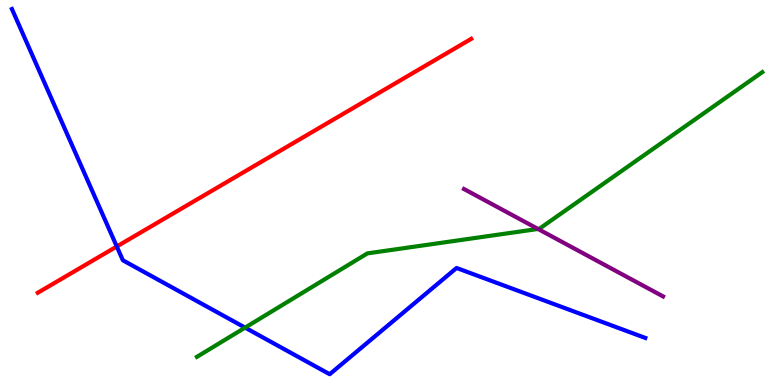[{'lines': ['blue', 'red'], 'intersections': [{'x': 1.51, 'y': 3.6}]}, {'lines': ['green', 'red'], 'intersections': []}, {'lines': ['purple', 'red'], 'intersections': []}, {'lines': ['blue', 'green'], 'intersections': [{'x': 3.16, 'y': 1.49}]}, {'lines': ['blue', 'purple'], 'intersections': []}, {'lines': ['green', 'purple'], 'intersections': [{'x': 6.94, 'y': 4.05}]}]